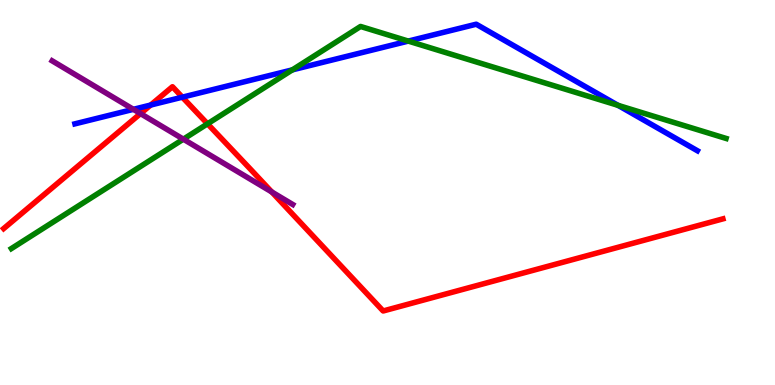[{'lines': ['blue', 'red'], 'intersections': [{'x': 1.94, 'y': 7.27}, {'x': 2.35, 'y': 7.48}]}, {'lines': ['green', 'red'], 'intersections': [{'x': 2.68, 'y': 6.78}]}, {'lines': ['purple', 'red'], 'intersections': [{'x': 1.81, 'y': 7.05}, {'x': 3.51, 'y': 5.01}]}, {'lines': ['blue', 'green'], 'intersections': [{'x': 3.77, 'y': 8.19}, {'x': 5.27, 'y': 8.93}, {'x': 7.97, 'y': 7.26}]}, {'lines': ['blue', 'purple'], 'intersections': [{'x': 1.72, 'y': 7.16}]}, {'lines': ['green', 'purple'], 'intersections': [{'x': 2.37, 'y': 6.38}]}]